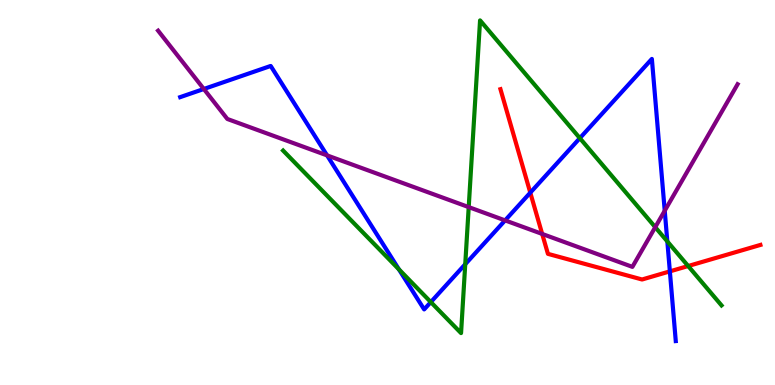[{'lines': ['blue', 'red'], 'intersections': [{'x': 6.84, 'y': 5.0}, {'x': 8.64, 'y': 2.95}]}, {'lines': ['green', 'red'], 'intersections': [{'x': 8.88, 'y': 3.09}]}, {'lines': ['purple', 'red'], 'intersections': [{'x': 7.0, 'y': 3.92}]}, {'lines': ['blue', 'green'], 'intersections': [{'x': 5.15, 'y': 3.0}, {'x': 5.56, 'y': 2.15}, {'x': 6.0, 'y': 3.14}, {'x': 7.48, 'y': 6.41}, {'x': 8.61, 'y': 3.73}]}, {'lines': ['blue', 'purple'], 'intersections': [{'x': 2.63, 'y': 7.69}, {'x': 4.22, 'y': 5.96}, {'x': 6.52, 'y': 4.28}, {'x': 8.58, 'y': 4.53}]}, {'lines': ['green', 'purple'], 'intersections': [{'x': 6.05, 'y': 4.62}, {'x': 8.45, 'y': 4.1}]}]